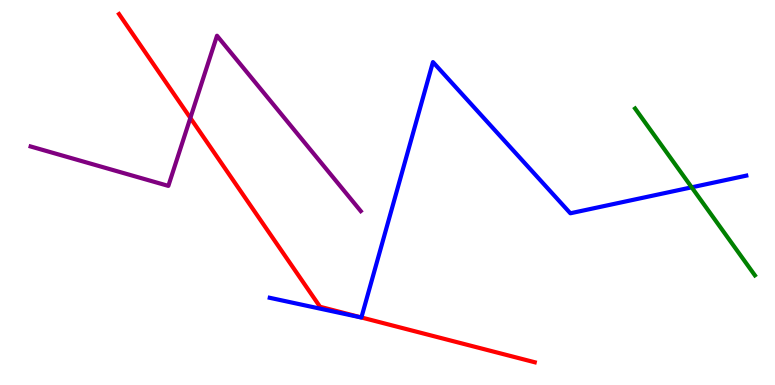[{'lines': ['blue', 'red'], 'intersections': [{'x': 4.66, 'y': 1.75}]}, {'lines': ['green', 'red'], 'intersections': []}, {'lines': ['purple', 'red'], 'intersections': [{'x': 2.46, 'y': 6.94}]}, {'lines': ['blue', 'green'], 'intersections': [{'x': 8.92, 'y': 5.13}]}, {'lines': ['blue', 'purple'], 'intersections': []}, {'lines': ['green', 'purple'], 'intersections': []}]